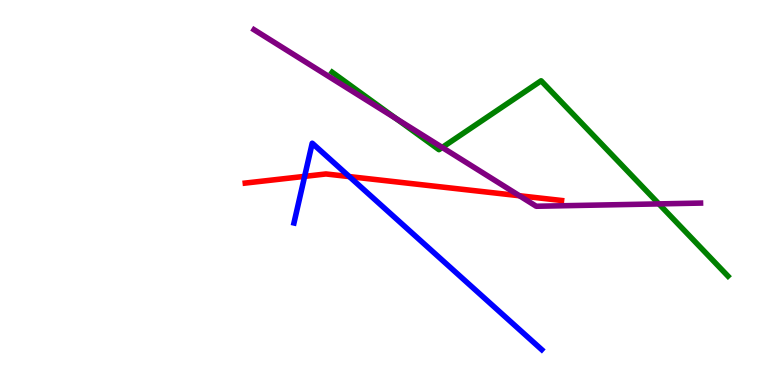[{'lines': ['blue', 'red'], 'intersections': [{'x': 3.93, 'y': 5.42}, {'x': 4.51, 'y': 5.41}]}, {'lines': ['green', 'red'], 'intersections': []}, {'lines': ['purple', 'red'], 'intersections': [{'x': 6.7, 'y': 4.92}]}, {'lines': ['blue', 'green'], 'intersections': []}, {'lines': ['blue', 'purple'], 'intersections': []}, {'lines': ['green', 'purple'], 'intersections': [{'x': 5.11, 'y': 6.92}, {'x': 5.71, 'y': 6.17}, {'x': 8.5, 'y': 4.7}]}]